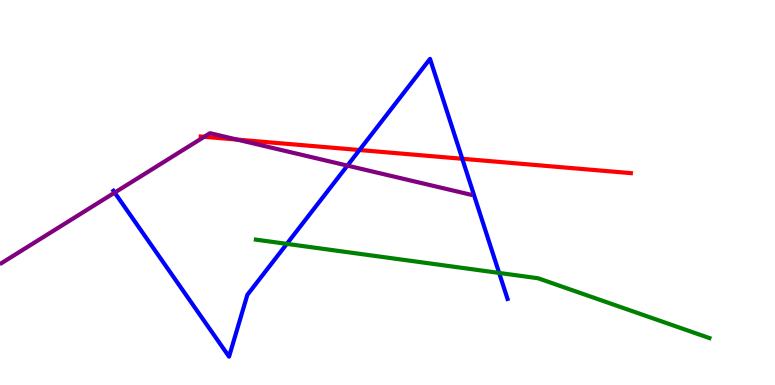[{'lines': ['blue', 'red'], 'intersections': [{'x': 4.64, 'y': 6.1}, {'x': 5.96, 'y': 5.88}]}, {'lines': ['green', 'red'], 'intersections': []}, {'lines': ['purple', 'red'], 'intersections': [{'x': 2.64, 'y': 6.45}, {'x': 3.06, 'y': 6.37}]}, {'lines': ['blue', 'green'], 'intersections': [{'x': 3.7, 'y': 3.67}, {'x': 6.44, 'y': 2.91}]}, {'lines': ['blue', 'purple'], 'intersections': [{'x': 1.48, 'y': 5.0}, {'x': 4.48, 'y': 5.7}]}, {'lines': ['green', 'purple'], 'intersections': []}]